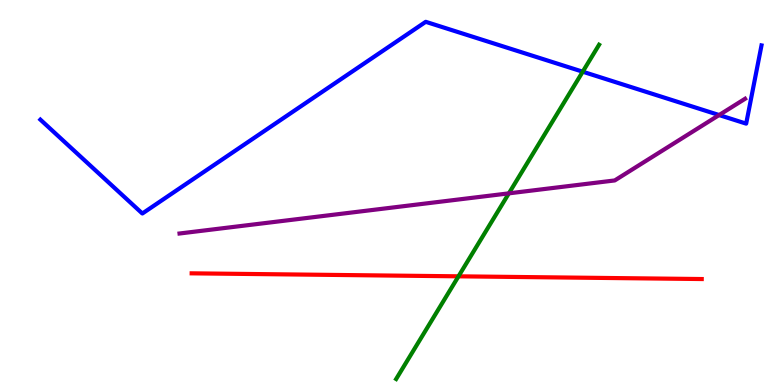[{'lines': ['blue', 'red'], 'intersections': []}, {'lines': ['green', 'red'], 'intersections': [{'x': 5.92, 'y': 2.82}]}, {'lines': ['purple', 'red'], 'intersections': []}, {'lines': ['blue', 'green'], 'intersections': [{'x': 7.52, 'y': 8.14}]}, {'lines': ['blue', 'purple'], 'intersections': [{'x': 9.28, 'y': 7.01}]}, {'lines': ['green', 'purple'], 'intersections': [{'x': 6.57, 'y': 4.98}]}]